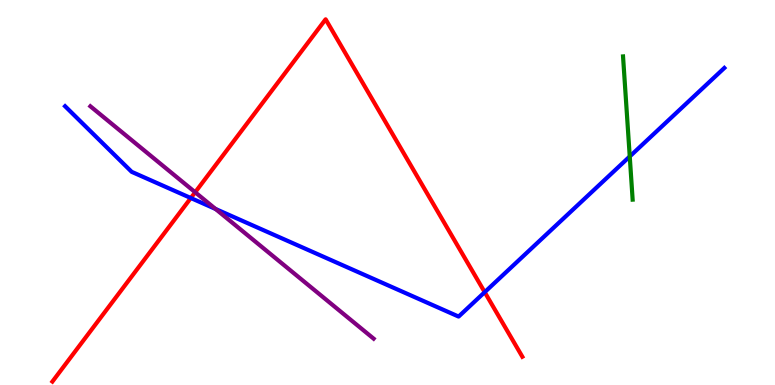[{'lines': ['blue', 'red'], 'intersections': [{'x': 2.46, 'y': 4.86}, {'x': 6.25, 'y': 2.41}]}, {'lines': ['green', 'red'], 'intersections': []}, {'lines': ['purple', 'red'], 'intersections': [{'x': 2.52, 'y': 5.01}]}, {'lines': ['blue', 'green'], 'intersections': [{'x': 8.13, 'y': 5.94}]}, {'lines': ['blue', 'purple'], 'intersections': [{'x': 2.78, 'y': 4.57}]}, {'lines': ['green', 'purple'], 'intersections': []}]